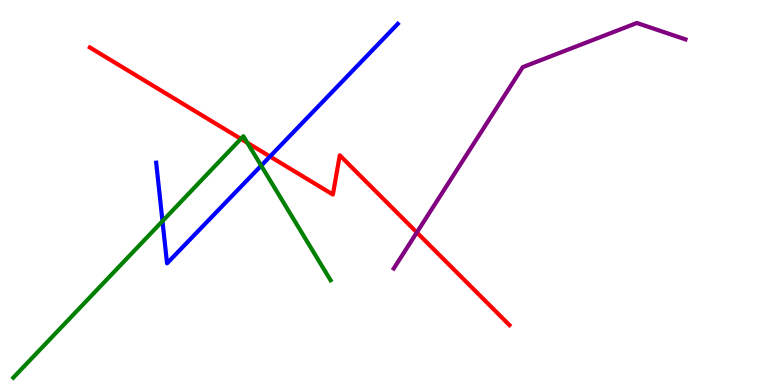[{'lines': ['blue', 'red'], 'intersections': [{'x': 3.48, 'y': 5.94}]}, {'lines': ['green', 'red'], 'intersections': [{'x': 3.11, 'y': 6.39}, {'x': 3.19, 'y': 6.29}]}, {'lines': ['purple', 'red'], 'intersections': [{'x': 5.38, 'y': 3.96}]}, {'lines': ['blue', 'green'], 'intersections': [{'x': 2.1, 'y': 4.26}, {'x': 3.37, 'y': 5.7}]}, {'lines': ['blue', 'purple'], 'intersections': []}, {'lines': ['green', 'purple'], 'intersections': []}]